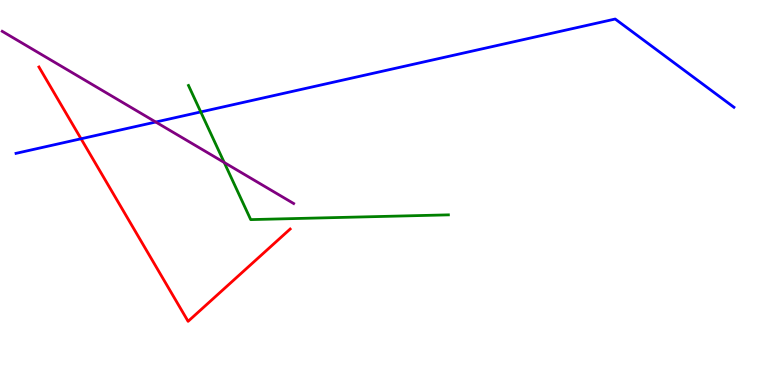[{'lines': ['blue', 'red'], 'intersections': [{'x': 1.05, 'y': 6.4}]}, {'lines': ['green', 'red'], 'intersections': []}, {'lines': ['purple', 'red'], 'intersections': []}, {'lines': ['blue', 'green'], 'intersections': [{'x': 2.59, 'y': 7.09}]}, {'lines': ['blue', 'purple'], 'intersections': [{'x': 2.01, 'y': 6.83}]}, {'lines': ['green', 'purple'], 'intersections': [{'x': 2.89, 'y': 5.78}]}]